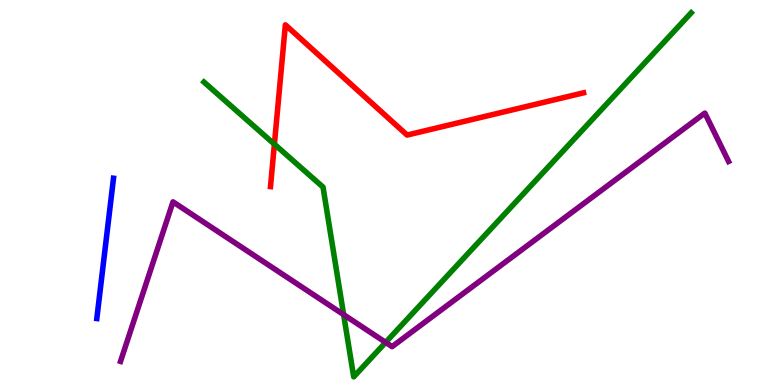[{'lines': ['blue', 'red'], 'intersections': []}, {'lines': ['green', 'red'], 'intersections': [{'x': 3.54, 'y': 6.25}]}, {'lines': ['purple', 'red'], 'intersections': []}, {'lines': ['blue', 'green'], 'intersections': []}, {'lines': ['blue', 'purple'], 'intersections': []}, {'lines': ['green', 'purple'], 'intersections': [{'x': 4.43, 'y': 1.83}, {'x': 4.98, 'y': 1.11}]}]